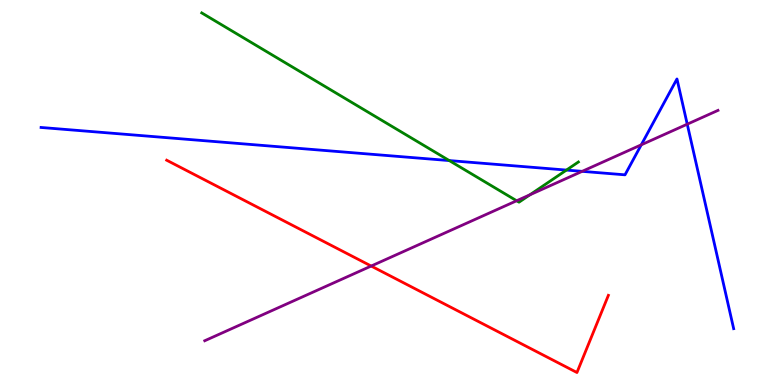[{'lines': ['blue', 'red'], 'intersections': []}, {'lines': ['green', 'red'], 'intersections': []}, {'lines': ['purple', 'red'], 'intersections': [{'x': 4.79, 'y': 3.09}]}, {'lines': ['blue', 'green'], 'intersections': [{'x': 5.8, 'y': 5.83}, {'x': 7.31, 'y': 5.58}]}, {'lines': ['blue', 'purple'], 'intersections': [{'x': 7.51, 'y': 5.55}, {'x': 8.27, 'y': 6.24}, {'x': 8.87, 'y': 6.77}]}, {'lines': ['green', 'purple'], 'intersections': [{'x': 6.67, 'y': 4.79}, {'x': 6.84, 'y': 4.94}]}]